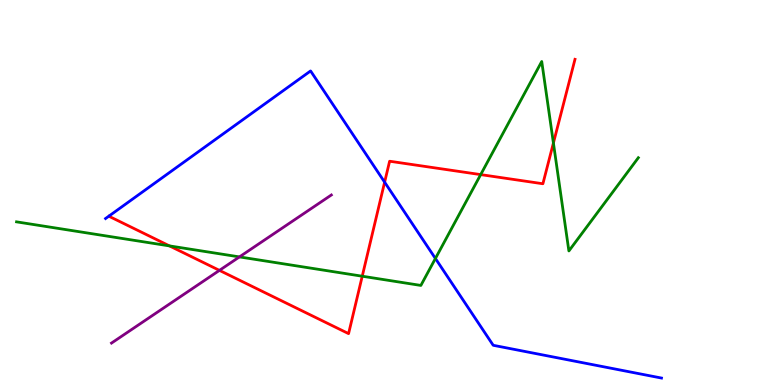[{'lines': ['blue', 'red'], 'intersections': [{'x': 4.96, 'y': 5.27}]}, {'lines': ['green', 'red'], 'intersections': [{'x': 2.19, 'y': 3.61}, {'x': 4.67, 'y': 2.83}, {'x': 6.2, 'y': 5.46}, {'x': 7.14, 'y': 6.29}]}, {'lines': ['purple', 'red'], 'intersections': [{'x': 2.83, 'y': 2.98}]}, {'lines': ['blue', 'green'], 'intersections': [{'x': 5.62, 'y': 3.29}]}, {'lines': ['blue', 'purple'], 'intersections': []}, {'lines': ['green', 'purple'], 'intersections': [{'x': 3.09, 'y': 3.33}]}]